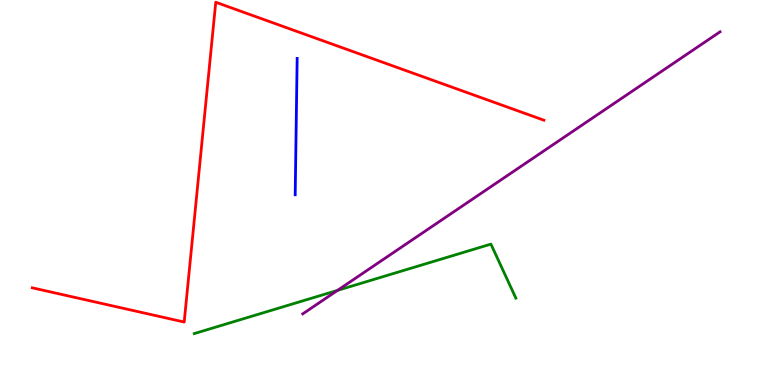[{'lines': ['blue', 'red'], 'intersections': []}, {'lines': ['green', 'red'], 'intersections': []}, {'lines': ['purple', 'red'], 'intersections': []}, {'lines': ['blue', 'green'], 'intersections': []}, {'lines': ['blue', 'purple'], 'intersections': []}, {'lines': ['green', 'purple'], 'intersections': [{'x': 4.35, 'y': 2.46}]}]